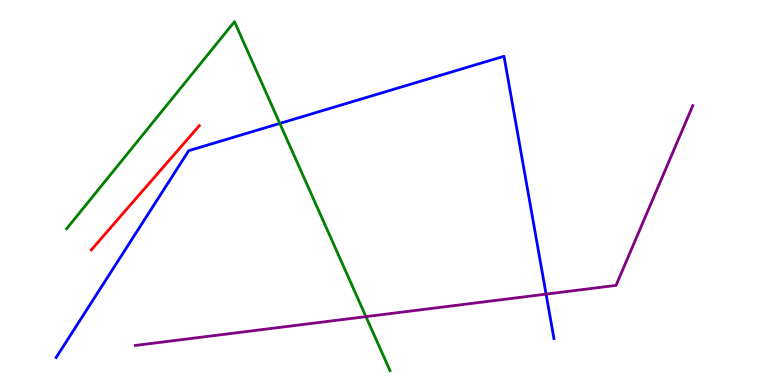[{'lines': ['blue', 'red'], 'intersections': []}, {'lines': ['green', 'red'], 'intersections': []}, {'lines': ['purple', 'red'], 'intersections': []}, {'lines': ['blue', 'green'], 'intersections': [{'x': 3.61, 'y': 6.79}]}, {'lines': ['blue', 'purple'], 'intersections': [{'x': 7.05, 'y': 2.36}]}, {'lines': ['green', 'purple'], 'intersections': [{'x': 4.72, 'y': 1.78}]}]